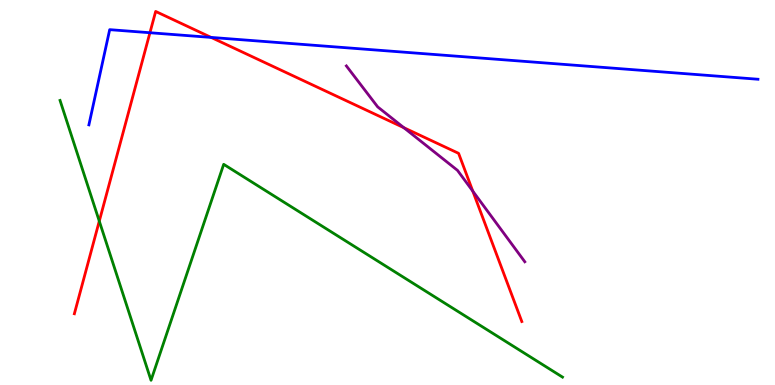[{'lines': ['blue', 'red'], 'intersections': [{'x': 1.93, 'y': 9.15}, {'x': 2.72, 'y': 9.03}]}, {'lines': ['green', 'red'], 'intersections': [{'x': 1.28, 'y': 4.26}]}, {'lines': ['purple', 'red'], 'intersections': [{'x': 5.21, 'y': 6.68}, {'x': 6.1, 'y': 5.03}]}, {'lines': ['blue', 'green'], 'intersections': []}, {'lines': ['blue', 'purple'], 'intersections': []}, {'lines': ['green', 'purple'], 'intersections': []}]